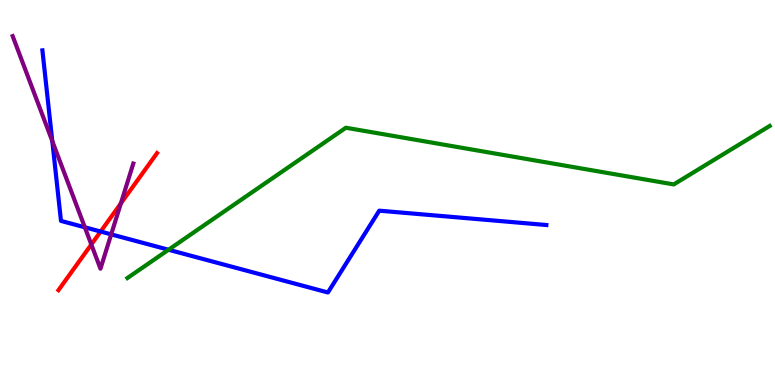[{'lines': ['blue', 'red'], 'intersections': [{'x': 1.3, 'y': 3.99}]}, {'lines': ['green', 'red'], 'intersections': []}, {'lines': ['purple', 'red'], 'intersections': [{'x': 1.18, 'y': 3.65}, {'x': 1.56, 'y': 4.72}]}, {'lines': ['blue', 'green'], 'intersections': [{'x': 2.17, 'y': 3.51}]}, {'lines': ['blue', 'purple'], 'intersections': [{'x': 0.675, 'y': 6.34}, {'x': 1.09, 'y': 4.1}, {'x': 1.43, 'y': 3.91}]}, {'lines': ['green', 'purple'], 'intersections': []}]